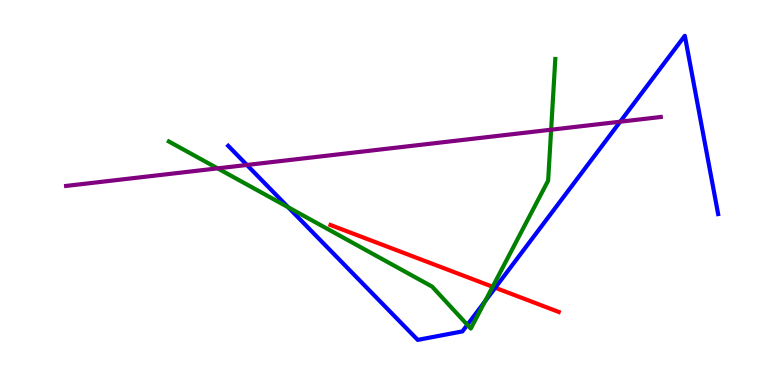[{'lines': ['blue', 'red'], 'intersections': [{'x': 6.39, 'y': 2.53}]}, {'lines': ['green', 'red'], 'intersections': [{'x': 6.36, 'y': 2.55}]}, {'lines': ['purple', 'red'], 'intersections': []}, {'lines': ['blue', 'green'], 'intersections': [{'x': 3.72, 'y': 4.62}, {'x': 6.03, 'y': 1.56}, {'x': 6.26, 'y': 2.17}]}, {'lines': ['blue', 'purple'], 'intersections': [{'x': 3.19, 'y': 5.72}, {'x': 8.0, 'y': 6.84}]}, {'lines': ['green', 'purple'], 'intersections': [{'x': 2.81, 'y': 5.63}, {'x': 7.11, 'y': 6.63}]}]